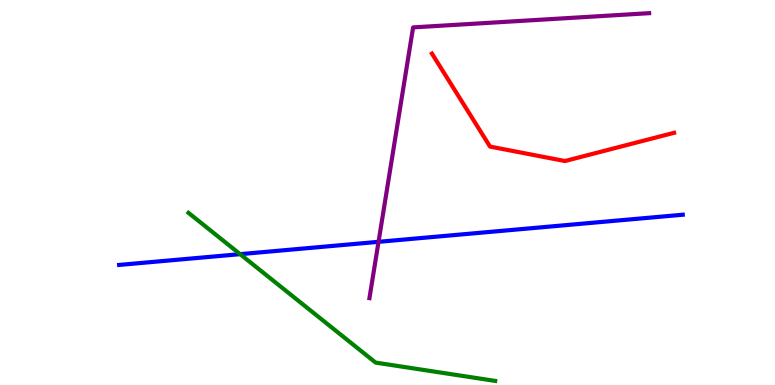[{'lines': ['blue', 'red'], 'intersections': []}, {'lines': ['green', 'red'], 'intersections': []}, {'lines': ['purple', 'red'], 'intersections': []}, {'lines': ['blue', 'green'], 'intersections': [{'x': 3.1, 'y': 3.4}]}, {'lines': ['blue', 'purple'], 'intersections': [{'x': 4.88, 'y': 3.72}]}, {'lines': ['green', 'purple'], 'intersections': []}]